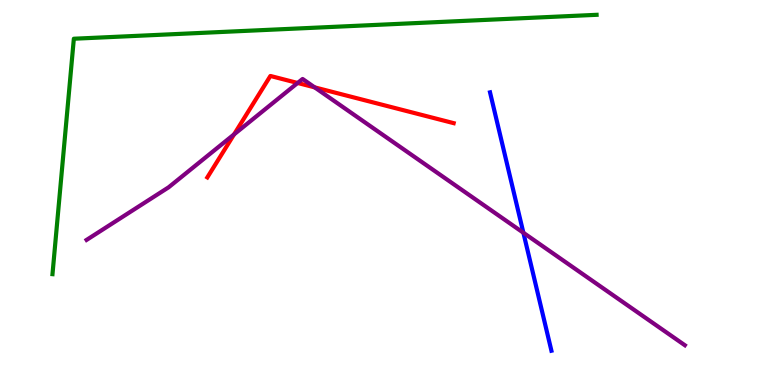[{'lines': ['blue', 'red'], 'intersections': []}, {'lines': ['green', 'red'], 'intersections': []}, {'lines': ['purple', 'red'], 'intersections': [{'x': 3.02, 'y': 6.51}, {'x': 3.84, 'y': 7.84}, {'x': 4.06, 'y': 7.73}]}, {'lines': ['blue', 'green'], 'intersections': []}, {'lines': ['blue', 'purple'], 'intersections': [{'x': 6.75, 'y': 3.95}]}, {'lines': ['green', 'purple'], 'intersections': []}]